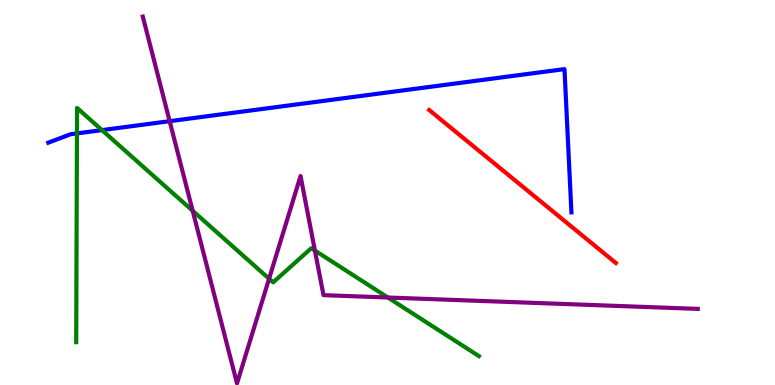[{'lines': ['blue', 'red'], 'intersections': []}, {'lines': ['green', 'red'], 'intersections': []}, {'lines': ['purple', 'red'], 'intersections': []}, {'lines': ['blue', 'green'], 'intersections': [{'x': 0.993, 'y': 6.54}, {'x': 1.32, 'y': 6.62}]}, {'lines': ['blue', 'purple'], 'intersections': [{'x': 2.19, 'y': 6.85}]}, {'lines': ['green', 'purple'], 'intersections': [{'x': 2.49, 'y': 4.53}, {'x': 3.47, 'y': 2.76}, {'x': 4.06, 'y': 3.49}, {'x': 5.0, 'y': 2.27}]}]